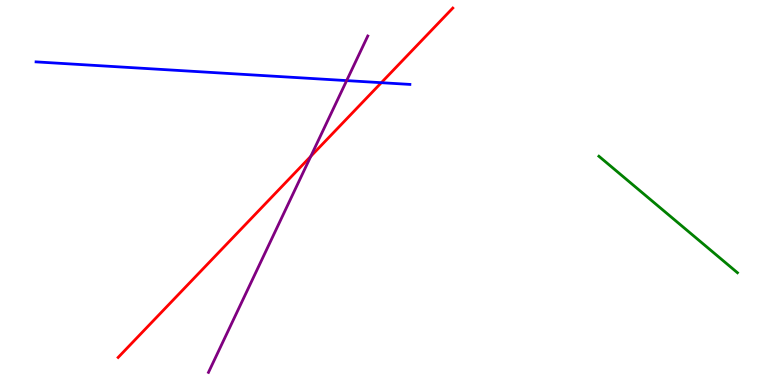[{'lines': ['blue', 'red'], 'intersections': [{'x': 4.92, 'y': 7.85}]}, {'lines': ['green', 'red'], 'intersections': []}, {'lines': ['purple', 'red'], 'intersections': [{'x': 4.01, 'y': 5.94}]}, {'lines': ['blue', 'green'], 'intersections': []}, {'lines': ['blue', 'purple'], 'intersections': [{'x': 4.47, 'y': 7.91}]}, {'lines': ['green', 'purple'], 'intersections': []}]